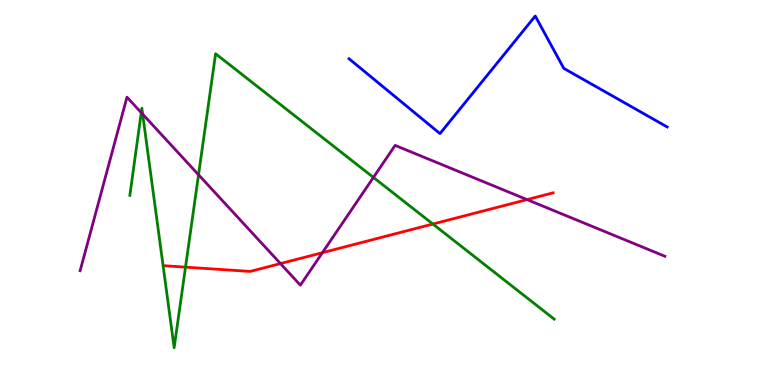[{'lines': ['blue', 'red'], 'intersections': []}, {'lines': ['green', 'red'], 'intersections': [{'x': 2.39, 'y': 3.06}, {'x': 5.59, 'y': 4.18}]}, {'lines': ['purple', 'red'], 'intersections': [{'x': 3.62, 'y': 3.15}, {'x': 4.16, 'y': 3.44}, {'x': 6.8, 'y': 4.82}]}, {'lines': ['blue', 'green'], 'intersections': []}, {'lines': ['blue', 'purple'], 'intersections': []}, {'lines': ['green', 'purple'], 'intersections': [{'x': 1.82, 'y': 7.07}, {'x': 1.84, 'y': 7.03}, {'x': 2.56, 'y': 5.46}, {'x': 4.82, 'y': 5.39}]}]